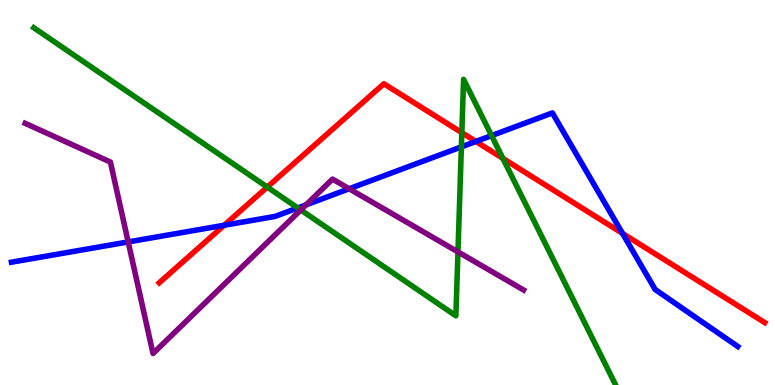[{'lines': ['blue', 'red'], 'intersections': [{'x': 2.89, 'y': 4.15}, {'x': 6.14, 'y': 6.33}, {'x': 8.03, 'y': 3.94}]}, {'lines': ['green', 'red'], 'intersections': [{'x': 3.45, 'y': 5.14}, {'x': 5.96, 'y': 6.55}, {'x': 6.49, 'y': 5.89}]}, {'lines': ['purple', 'red'], 'intersections': []}, {'lines': ['blue', 'green'], 'intersections': [{'x': 3.84, 'y': 4.6}, {'x': 5.95, 'y': 6.18}, {'x': 6.34, 'y': 6.48}]}, {'lines': ['blue', 'purple'], 'intersections': [{'x': 1.65, 'y': 3.72}, {'x': 3.95, 'y': 4.68}, {'x': 4.51, 'y': 5.1}]}, {'lines': ['green', 'purple'], 'intersections': [{'x': 3.88, 'y': 4.55}, {'x': 5.91, 'y': 3.46}]}]